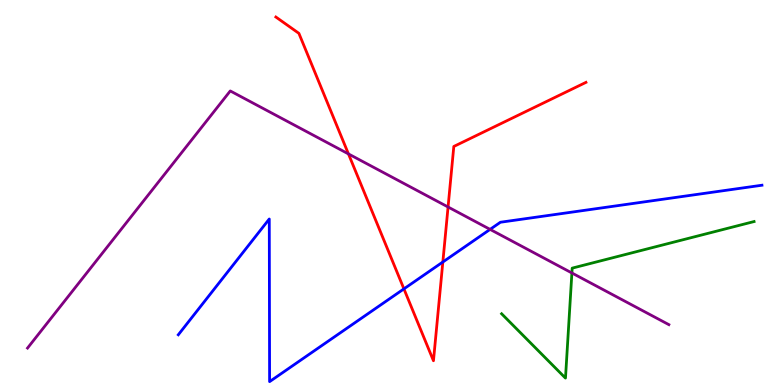[{'lines': ['blue', 'red'], 'intersections': [{'x': 5.21, 'y': 2.5}, {'x': 5.71, 'y': 3.19}]}, {'lines': ['green', 'red'], 'intersections': []}, {'lines': ['purple', 'red'], 'intersections': [{'x': 4.5, 'y': 6.0}, {'x': 5.78, 'y': 4.62}]}, {'lines': ['blue', 'green'], 'intersections': []}, {'lines': ['blue', 'purple'], 'intersections': [{'x': 6.32, 'y': 4.04}]}, {'lines': ['green', 'purple'], 'intersections': [{'x': 7.38, 'y': 2.91}]}]